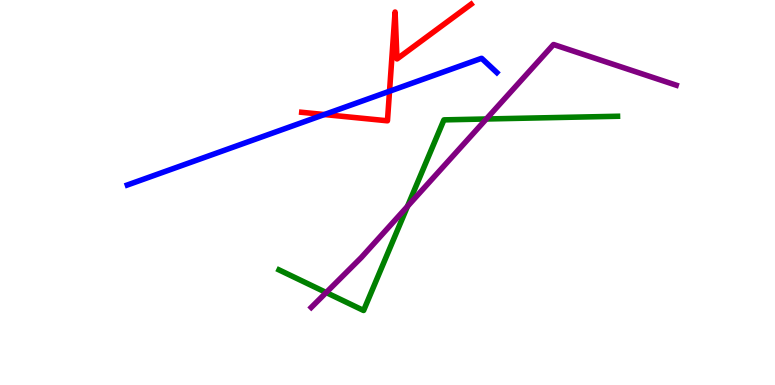[{'lines': ['blue', 'red'], 'intersections': [{'x': 4.19, 'y': 7.02}, {'x': 5.03, 'y': 7.63}]}, {'lines': ['green', 'red'], 'intersections': []}, {'lines': ['purple', 'red'], 'intersections': []}, {'lines': ['blue', 'green'], 'intersections': []}, {'lines': ['blue', 'purple'], 'intersections': []}, {'lines': ['green', 'purple'], 'intersections': [{'x': 4.21, 'y': 2.4}, {'x': 5.26, 'y': 4.64}, {'x': 6.28, 'y': 6.91}]}]